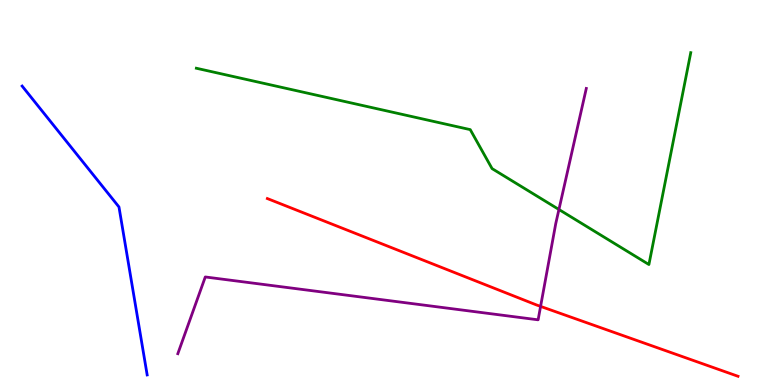[{'lines': ['blue', 'red'], 'intersections': []}, {'lines': ['green', 'red'], 'intersections': []}, {'lines': ['purple', 'red'], 'intersections': [{'x': 6.98, 'y': 2.04}]}, {'lines': ['blue', 'green'], 'intersections': []}, {'lines': ['blue', 'purple'], 'intersections': []}, {'lines': ['green', 'purple'], 'intersections': [{'x': 7.21, 'y': 4.56}]}]